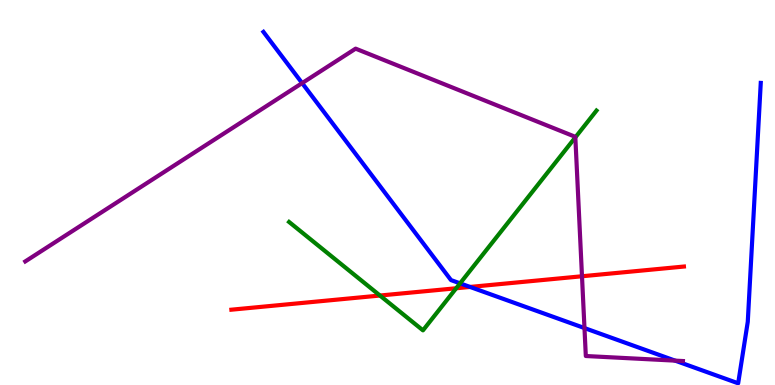[{'lines': ['blue', 'red'], 'intersections': [{'x': 6.07, 'y': 2.55}]}, {'lines': ['green', 'red'], 'intersections': [{'x': 4.9, 'y': 2.32}, {'x': 5.89, 'y': 2.51}]}, {'lines': ['purple', 'red'], 'intersections': [{'x': 7.51, 'y': 2.82}]}, {'lines': ['blue', 'green'], 'intersections': [{'x': 5.94, 'y': 2.64}]}, {'lines': ['blue', 'purple'], 'intersections': [{'x': 3.9, 'y': 7.84}, {'x': 7.54, 'y': 1.48}, {'x': 8.71, 'y': 0.633}]}, {'lines': ['green', 'purple'], 'intersections': [{'x': 7.42, 'y': 6.43}]}]